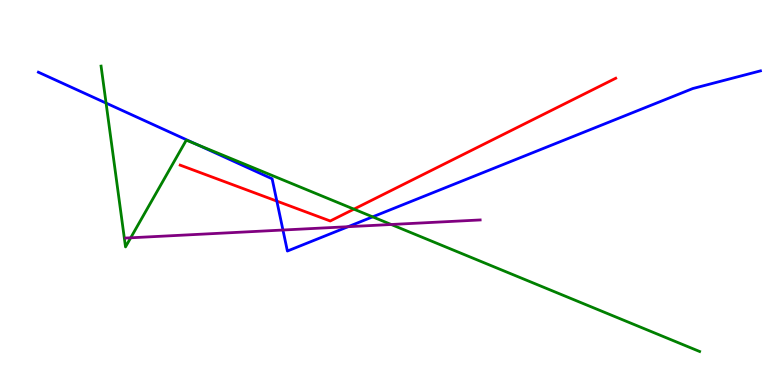[{'lines': ['blue', 'red'], 'intersections': [{'x': 3.57, 'y': 4.78}]}, {'lines': ['green', 'red'], 'intersections': [{'x': 4.57, 'y': 4.57}]}, {'lines': ['purple', 'red'], 'intersections': []}, {'lines': ['blue', 'green'], 'intersections': [{'x': 1.37, 'y': 7.32}, {'x': 2.54, 'y': 6.25}, {'x': 4.81, 'y': 4.37}]}, {'lines': ['blue', 'purple'], 'intersections': [{'x': 3.65, 'y': 4.03}, {'x': 4.49, 'y': 4.11}]}, {'lines': ['green', 'purple'], 'intersections': [{'x': 1.69, 'y': 3.82}, {'x': 5.05, 'y': 4.17}]}]